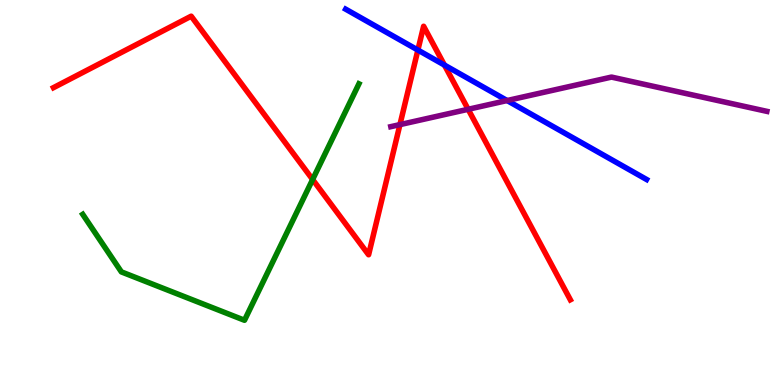[{'lines': ['blue', 'red'], 'intersections': [{'x': 5.39, 'y': 8.7}, {'x': 5.73, 'y': 8.31}]}, {'lines': ['green', 'red'], 'intersections': [{'x': 4.03, 'y': 5.34}]}, {'lines': ['purple', 'red'], 'intersections': [{'x': 5.16, 'y': 6.76}, {'x': 6.04, 'y': 7.16}]}, {'lines': ['blue', 'green'], 'intersections': []}, {'lines': ['blue', 'purple'], 'intersections': [{'x': 6.54, 'y': 7.39}]}, {'lines': ['green', 'purple'], 'intersections': []}]